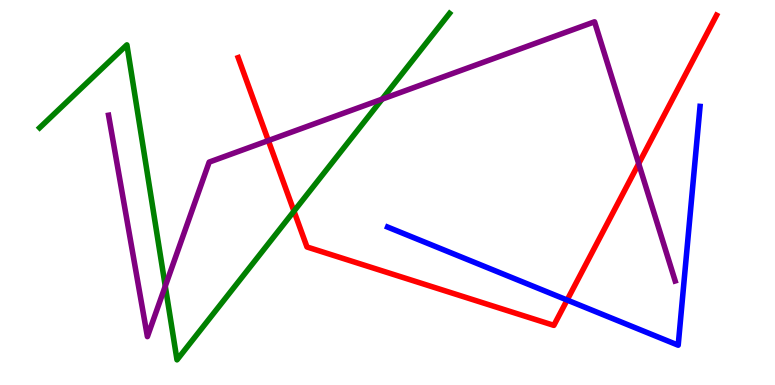[{'lines': ['blue', 'red'], 'intersections': [{'x': 7.32, 'y': 2.21}]}, {'lines': ['green', 'red'], 'intersections': [{'x': 3.79, 'y': 4.52}]}, {'lines': ['purple', 'red'], 'intersections': [{'x': 3.46, 'y': 6.35}, {'x': 8.24, 'y': 5.75}]}, {'lines': ['blue', 'green'], 'intersections': []}, {'lines': ['blue', 'purple'], 'intersections': []}, {'lines': ['green', 'purple'], 'intersections': [{'x': 2.13, 'y': 2.57}, {'x': 4.93, 'y': 7.42}]}]